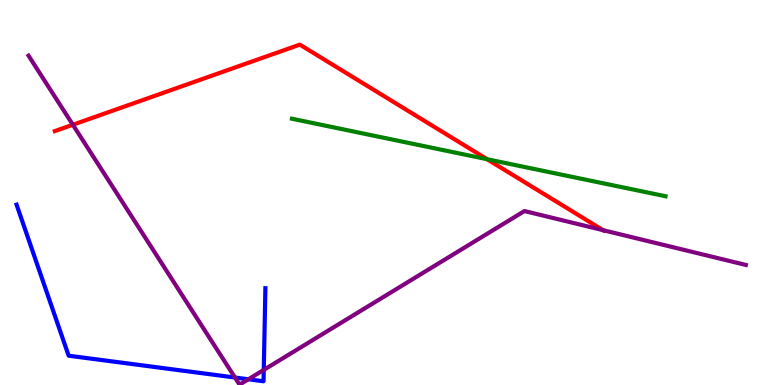[{'lines': ['blue', 'red'], 'intersections': []}, {'lines': ['green', 'red'], 'intersections': [{'x': 6.29, 'y': 5.86}]}, {'lines': ['purple', 'red'], 'intersections': [{'x': 0.94, 'y': 6.76}, {'x': 7.78, 'y': 4.02}]}, {'lines': ['blue', 'green'], 'intersections': []}, {'lines': ['blue', 'purple'], 'intersections': [{'x': 3.03, 'y': 0.194}, {'x': 3.2, 'y': 0.149}, {'x': 3.4, 'y': 0.393}]}, {'lines': ['green', 'purple'], 'intersections': []}]